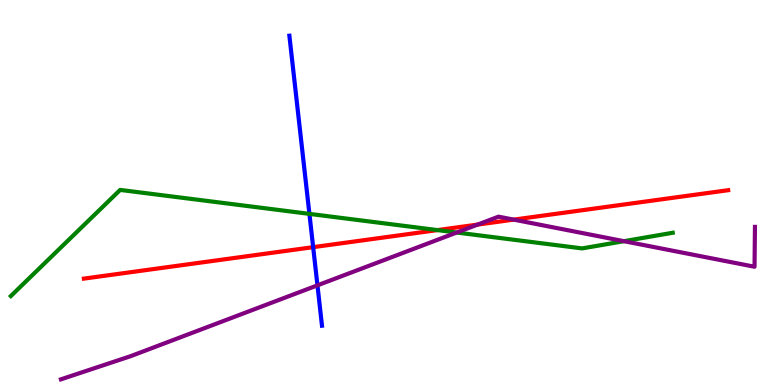[{'lines': ['blue', 'red'], 'intersections': [{'x': 4.04, 'y': 3.58}]}, {'lines': ['green', 'red'], 'intersections': [{'x': 5.64, 'y': 4.02}]}, {'lines': ['purple', 'red'], 'intersections': [{'x': 6.16, 'y': 4.17}, {'x': 6.63, 'y': 4.3}]}, {'lines': ['blue', 'green'], 'intersections': [{'x': 3.99, 'y': 4.44}]}, {'lines': ['blue', 'purple'], 'intersections': [{'x': 4.1, 'y': 2.59}]}, {'lines': ['green', 'purple'], 'intersections': [{'x': 5.89, 'y': 3.96}, {'x': 8.05, 'y': 3.74}]}]